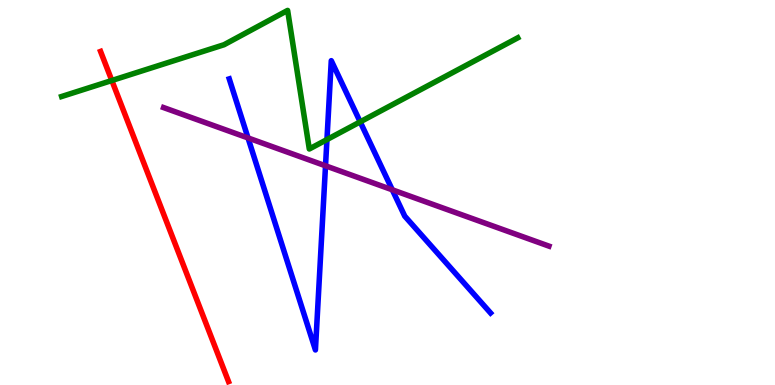[{'lines': ['blue', 'red'], 'intersections': []}, {'lines': ['green', 'red'], 'intersections': [{'x': 1.44, 'y': 7.91}]}, {'lines': ['purple', 'red'], 'intersections': []}, {'lines': ['blue', 'green'], 'intersections': [{'x': 4.22, 'y': 6.37}, {'x': 4.65, 'y': 6.84}]}, {'lines': ['blue', 'purple'], 'intersections': [{'x': 3.2, 'y': 6.42}, {'x': 4.2, 'y': 5.69}, {'x': 5.06, 'y': 5.07}]}, {'lines': ['green', 'purple'], 'intersections': []}]